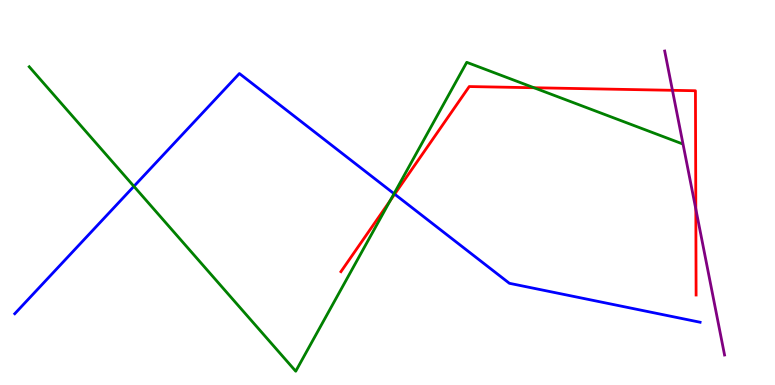[{'lines': ['blue', 'red'], 'intersections': [{'x': 5.09, 'y': 4.96}]}, {'lines': ['green', 'red'], 'intersections': [{'x': 5.03, 'y': 4.79}, {'x': 6.89, 'y': 7.72}]}, {'lines': ['purple', 'red'], 'intersections': [{'x': 8.68, 'y': 7.65}, {'x': 8.98, 'y': 4.57}]}, {'lines': ['blue', 'green'], 'intersections': [{'x': 1.73, 'y': 5.16}, {'x': 5.08, 'y': 4.97}]}, {'lines': ['blue', 'purple'], 'intersections': []}, {'lines': ['green', 'purple'], 'intersections': []}]